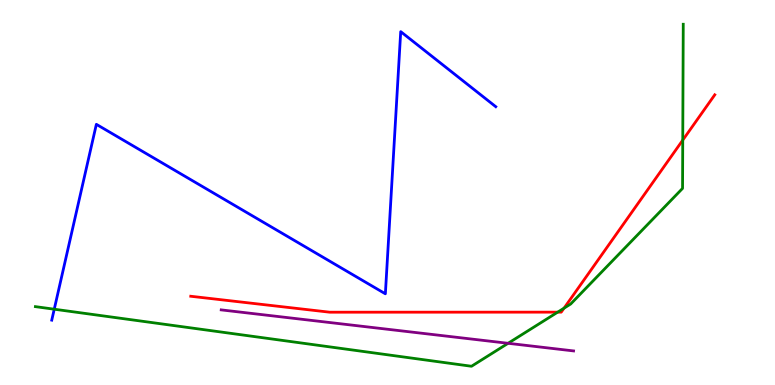[{'lines': ['blue', 'red'], 'intersections': []}, {'lines': ['green', 'red'], 'intersections': [{'x': 7.2, 'y': 1.89}, {'x': 7.28, 'y': 2.0}, {'x': 8.81, 'y': 6.36}]}, {'lines': ['purple', 'red'], 'intersections': []}, {'lines': ['blue', 'green'], 'intersections': [{'x': 0.7, 'y': 1.97}]}, {'lines': ['blue', 'purple'], 'intersections': []}, {'lines': ['green', 'purple'], 'intersections': [{'x': 6.56, 'y': 1.08}]}]